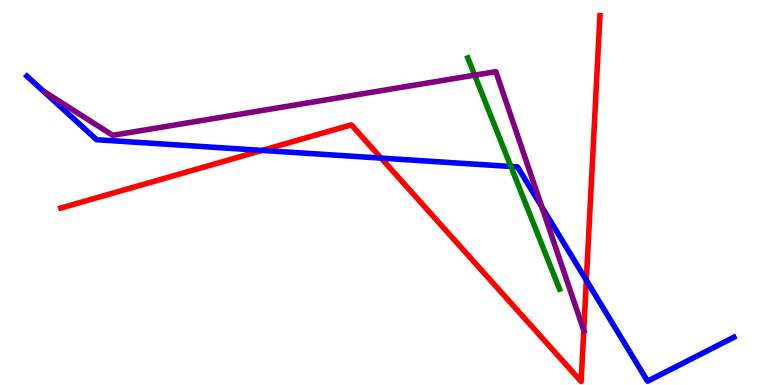[{'lines': ['blue', 'red'], 'intersections': [{'x': 3.38, 'y': 6.09}, {'x': 4.92, 'y': 5.89}, {'x': 7.57, 'y': 2.72}]}, {'lines': ['green', 'red'], 'intersections': []}, {'lines': ['purple', 'red'], 'intersections': [{'x': 7.53, 'y': 1.42}]}, {'lines': ['blue', 'green'], 'intersections': [{'x': 6.59, 'y': 5.68}]}, {'lines': ['blue', 'purple'], 'intersections': [{'x': 6.99, 'y': 4.62}]}, {'lines': ['green', 'purple'], 'intersections': [{'x': 6.12, 'y': 8.05}]}]